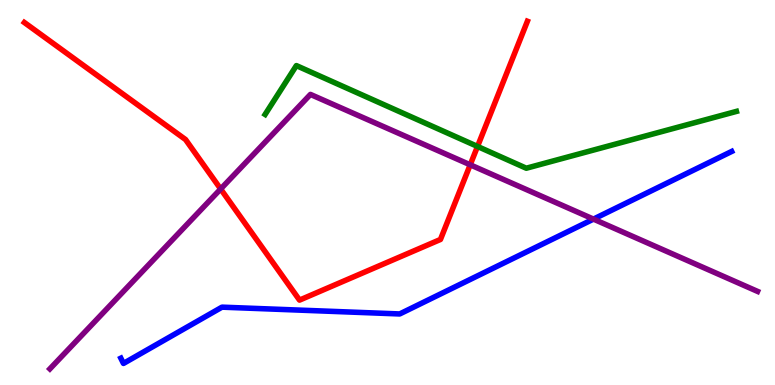[{'lines': ['blue', 'red'], 'intersections': []}, {'lines': ['green', 'red'], 'intersections': [{'x': 6.16, 'y': 6.2}]}, {'lines': ['purple', 'red'], 'intersections': [{'x': 2.85, 'y': 5.09}, {'x': 6.07, 'y': 5.72}]}, {'lines': ['blue', 'green'], 'intersections': []}, {'lines': ['blue', 'purple'], 'intersections': [{'x': 7.66, 'y': 4.31}]}, {'lines': ['green', 'purple'], 'intersections': []}]